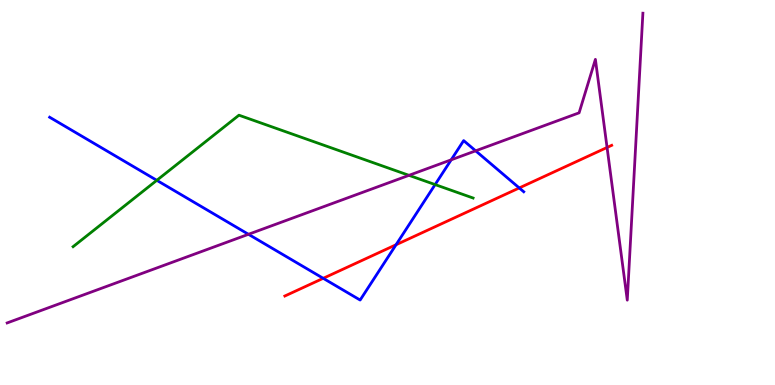[{'lines': ['blue', 'red'], 'intersections': [{'x': 4.17, 'y': 2.77}, {'x': 5.11, 'y': 3.64}, {'x': 6.7, 'y': 5.12}]}, {'lines': ['green', 'red'], 'intersections': []}, {'lines': ['purple', 'red'], 'intersections': [{'x': 7.83, 'y': 6.17}]}, {'lines': ['blue', 'green'], 'intersections': [{'x': 2.02, 'y': 5.32}, {'x': 5.61, 'y': 5.21}]}, {'lines': ['blue', 'purple'], 'intersections': [{'x': 3.21, 'y': 3.91}, {'x': 5.82, 'y': 5.85}, {'x': 6.14, 'y': 6.08}]}, {'lines': ['green', 'purple'], 'intersections': [{'x': 5.28, 'y': 5.45}]}]